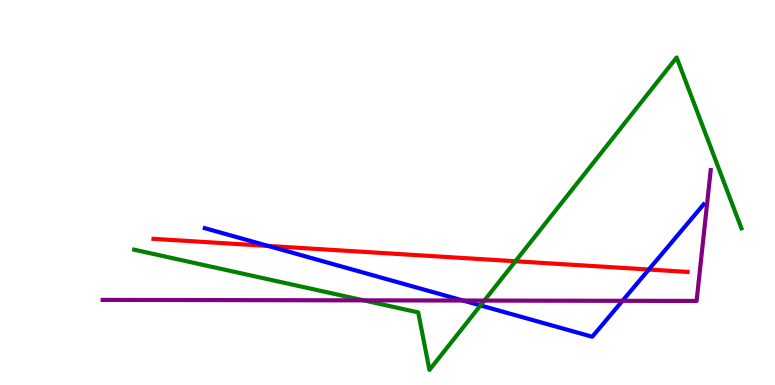[{'lines': ['blue', 'red'], 'intersections': [{'x': 3.46, 'y': 3.61}, {'x': 8.37, 'y': 3.0}]}, {'lines': ['green', 'red'], 'intersections': [{'x': 6.65, 'y': 3.21}]}, {'lines': ['purple', 'red'], 'intersections': []}, {'lines': ['blue', 'green'], 'intersections': [{'x': 6.2, 'y': 2.07}]}, {'lines': ['blue', 'purple'], 'intersections': [{'x': 5.97, 'y': 2.19}, {'x': 8.03, 'y': 2.19}]}, {'lines': ['green', 'purple'], 'intersections': [{'x': 4.69, 'y': 2.2}, {'x': 6.25, 'y': 2.19}]}]